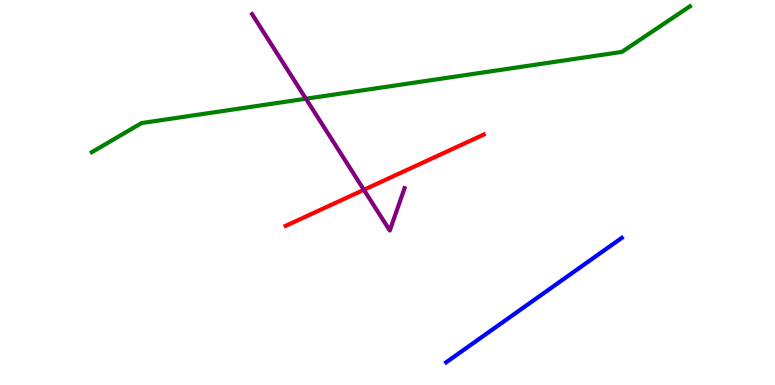[{'lines': ['blue', 'red'], 'intersections': []}, {'lines': ['green', 'red'], 'intersections': []}, {'lines': ['purple', 'red'], 'intersections': [{'x': 4.7, 'y': 5.07}]}, {'lines': ['blue', 'green'], 'intersections': []}, {'lines': ['blue', 'purple'], 'intersections': []}, {'lines': ['green', 'purple'], 'intersections': [{'x': 3.95, 'y': 7.44}]}]